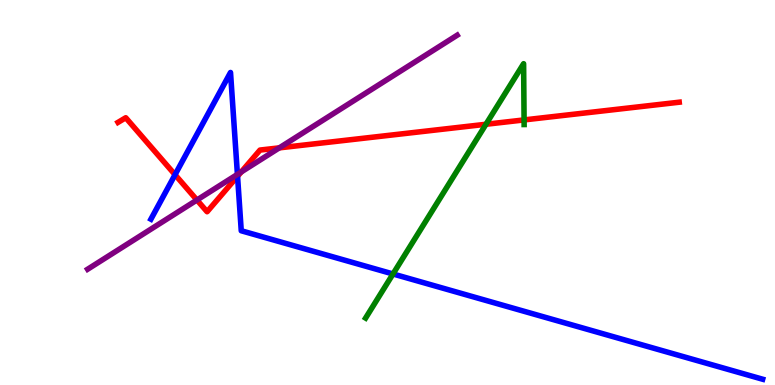[{'lines': ['blue', 'red'], 'intersections': [{'x': 2.26, 'y': 5.46}, {'x': 3.07, 'y': 5.42}]}, {'lines': ['green', 'red'], 'intersections': [{'x': 6.27, 'y': 6.77}, {'x': 6.76, 'y': 6.89}]}, {'lines': ['purple', 'red'], 'intersections': [{'x': 2.54, 'y': 4.8}, {'x': 3.11, 'y': 5.53}, {'x': 3.6, 'y': 6.16}]}, {'lines': ['blue', 'green'], 'intersections': [{'x': 5.07, 'y': 2.88}]}, {'lines': ['blue', 'purple'], 'intersections': [{'x': 3.06, 'y': 5.47}]}, {'lines': ['green', 'purple'], 'intersections': []}]